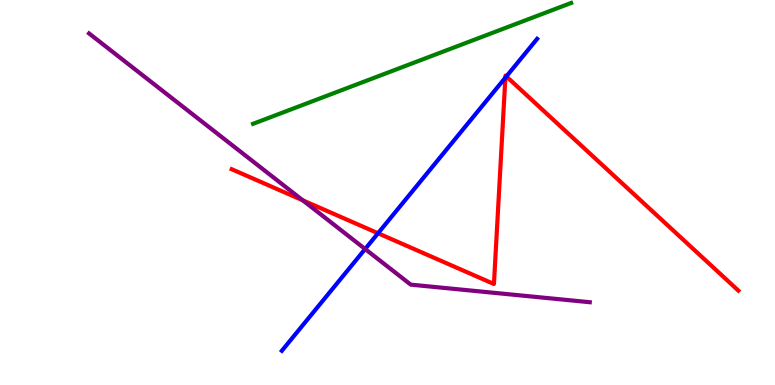[{'lines': ['blue', 'red'], 'intersections': [{'x': 4.88, 'y': 3.94}, {'x': 6.52, 'y': 7.98}, {'x': 6.53, 'y': 8.01}]}, {'lines': ['green', 'red'], 'intersections': []}, {'lines': ['purple', 'red'], 'intersections': [{'x': 3.91, 'y': 4.8}]}, {'lines': ['blue', 'green'], 'intersections': []}, {'lines': ['blue', 'purple'], 'intersections': [{'x': 4.71, 'y': 3.53}]}, {'lines': ['green', 'purple'], 'intersections': []}]